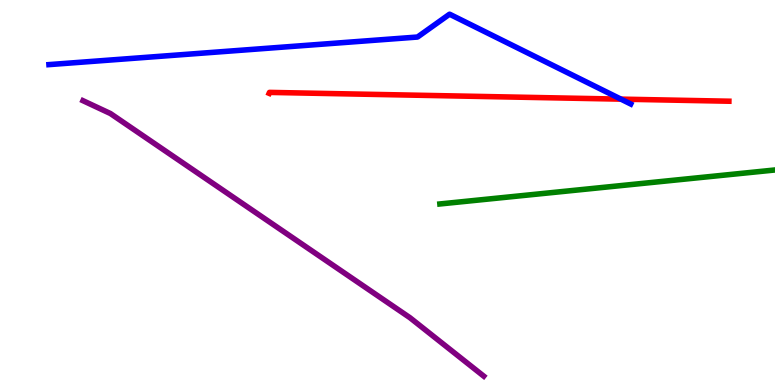[{'lines': ['blue', 'red'], 'intersections': [{'x': 8.01, 'y': 7.42}]}, {'lines': ['green', 'red'], 'intersections': []}, {'lines': ['purple', 'red'], 'intersections': []}, {'lines': ['blue', 'green'], 'intersections': []}, {'lines': ['blue', 'purple'], 'intersections': []}, {'lines': ['green', 'purple'], 'intersections': []}]